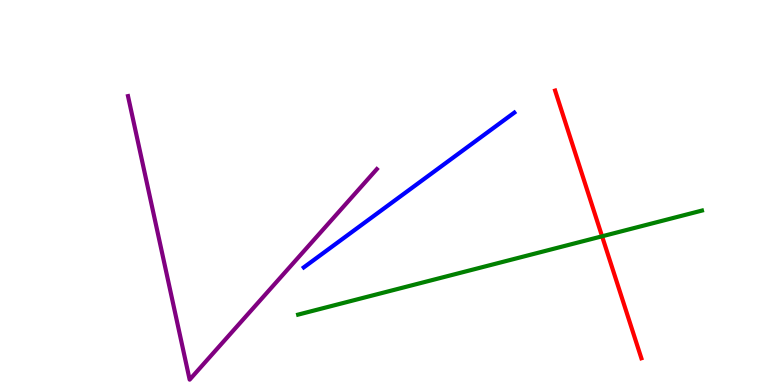[{'lines': ['blue', 'red'], 'intersections': []}, {'lines': ['green', 'red'], 'intersections': [{'x': 7.77, 'y': 3.86}]}, {'lines': ['purple', 'red'], 'intersections': []}, {'lines': ['blue', 'green'], 'intersections': []}, {'lines': ['blue', 'purple'], 'intersections': []}, {'lines': ['green', 'purple'], 'intersections': []}]